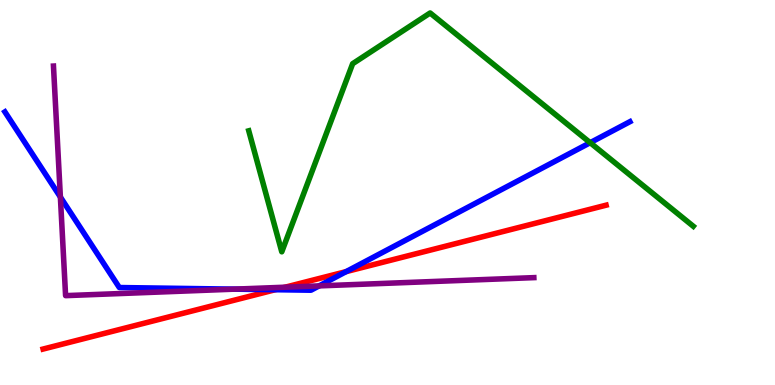[{'lines': ['blue', 'red'], 'intersections': [{'x': 3.55, 'y': 2.48}, {'x': 4.47, 'y': 2.95}]}, {'lines': ['green', 'red'], 'intersections': []}, {'lines': ['purple', 'red'], 'intersections': [{'x': 3.68, 'y': 2.54}]}, {'lines': ['blue', 'green'], 'intersections': [{'x': 7.62, 'y': 6.29}]}, {'lines': ['blue', 'purple'], 'intersections': [{'x': 0.779, 'y': 4.88}, {'x': 3.03, 'y': 2.49}, {'x': 4.12, 'y': 2.57}]}, {'lines': ['green', 'purple'], 'intersections': []}]